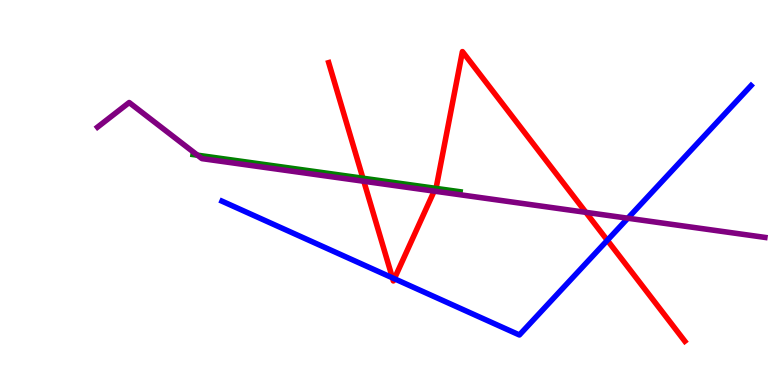[{'lines': ['blue', 'red'], 'intersections': [{'x': 5.06, 'y': 2.78}, {'x': 5.09, 'y': 2.76}, {'x': 7.84, 'y': 3.76}]}, {'lines': ['green', 'red'], 'intersections': [{'x': 4.68, 'y': 5.37}, {'x': 5.62, 'y': 5.11}]}, {'lines': ['purple', 'red'], 'intersections': [{'x': 4.69, 'y': 5.29}, {'x': 5.6, 'y': 5.04}, {'x': 7.56, 'y': 4.48}]}, {'lines': ['blue', 'green'], 'intersections': []}, {'lines': ['blue', 'purple'], 'intersections': [{'x': 8.1, 'y': 4.33}]}, {'lines': ['green', 'purple'], 'intersections': [{'x': 2.55, 'y': 5.97}]}]